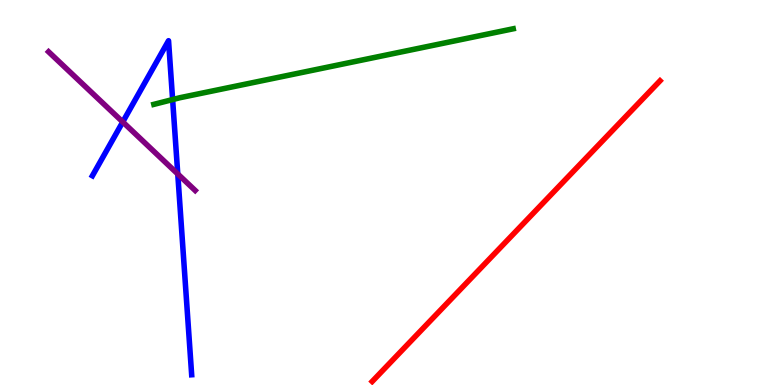[{'lines': ['blue', 'red'], 'intersections': []}, {'lines': ['green', 'red'], 'intersections': []}, {'lines': ['purple', 'red'], 'intersections': []}, {'lines': ['blue', 'green'], 'intersections': [{'x': 2.23, 'y': 7.41}]}, {'lines': ['blue', 'purple'], 'intersections': [{'x': 1.58, 'y': 6.83}, {'x': 2.29, 'y': 5.48}]}, {'lines': ['green', 'purple'], 'intersections': []}]